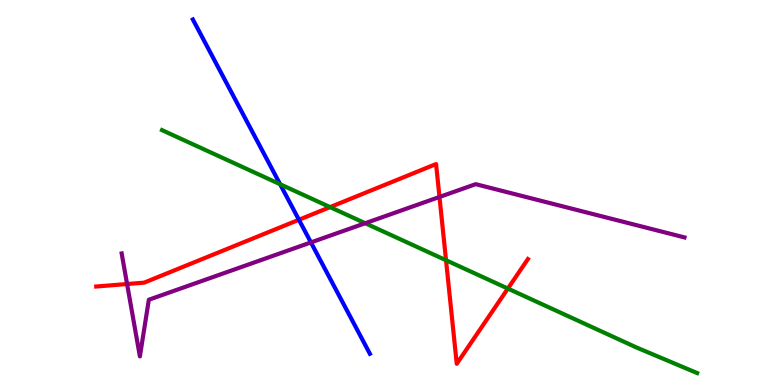[{'lines': ['blue', 'red'], 'intersections': [{'x': 3.86, 'y': 4.29}]}, {'lines': ['green', 'red'], 'intersections': [{'x': 4.26, 'y': 4.62}, {'x': 5.76, 'y': 3.24}, {'x': 6.55, 'y': 2.5}]}, {'lines': ['purple', 'red'], 'intersections': [{'x': 1.64, 'y': 2.62}, {'x': 5.67, 'y': 4.88}]}, {'lines': ['blue', 'green'], 'intersections': [{'x': 3.61, 'y': 5.21}]}, {'lines': ['blue', 'purple'], 'intersections': [{'x': 4.01, 'y': 3.7}]}, {'lines': ['green', 'purple'], 'intersections': [{'x': 4.71, 'y': 4.2}]}]